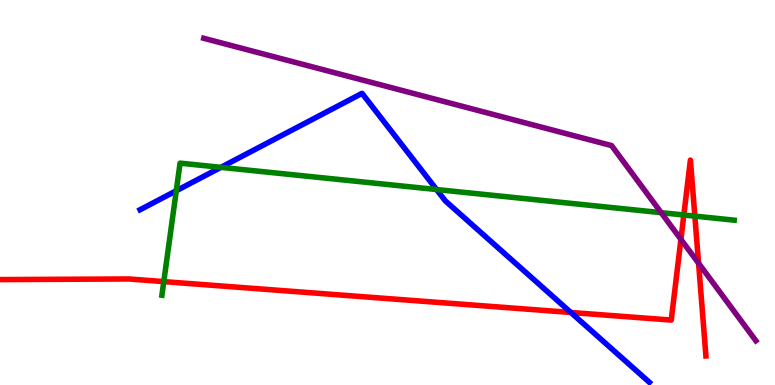[{'lines': ['blue', 'red'], 'intersections': [{'x': 7.37, 'y': 1.88}]}, {'lines': ['green', 'red'], 'intersections': [{'x': 2.11, 'y': 2.69}, {'x': 8.82, 'y': 4.42}, {'x': 8.97, 'y': 4.39}]}, {'lines': ['purple', 'red'], 'intersections': [{'x': 8.79, 'y': 3.78}, {'x': 9.01, 'y': 3.16}]}, {'lines': ['blue', 'green'], 'intersections': [{'x': 2.27, 'y': 5.05}, {'x': 2.85, 'y': 5.65}, {'x': 5.63, 'y': 5.08}]}, {'lines': ['blue', 'purple'], 'intersections': []}, {'lines': ['green', 'purple'], 'intersections': [{'x': 8.53, 'y': 4.48}]}]